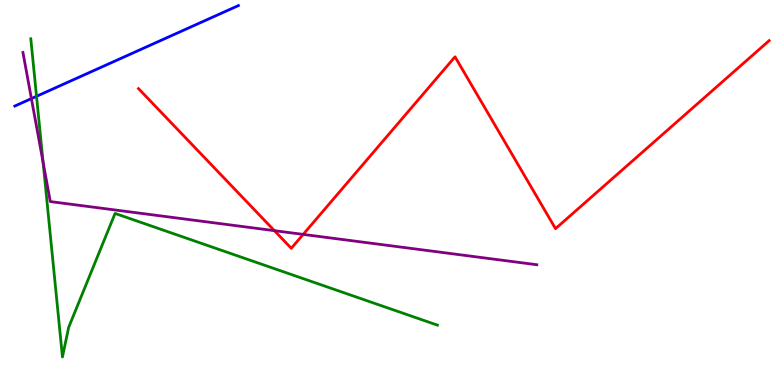[{'lines': ['blue', 'red'], 'intersections': []}, {'lines': ['green', 'red'], 'intersections': []}, {'lines': ['purple', 'red'], 'intersections': [{'x': 3.54, 'y': 4.01}, {'x': 3.91, 'y': 3.91}]}, {'lines': ['blue', 'green'], 'intersections': [{'x': 0.471, 'y': 7.5}]}, {'lines': ['blue', 'purple'], 'intersections': [{'x': 0.405, 'y': 7.44}]}, {'lines': ['green', 'purple'], 'intersections': [{'x': 0.556, 'y': 5.79}]}]